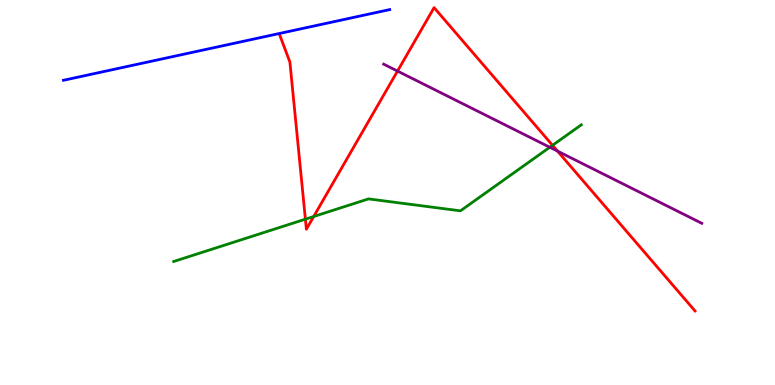[{'lines': ['blue', 'red'], 'intersections': []}, {'lines': ['green', 'red'], 'intersections': [{'x': 3.94, 'y': 4.31}, {'x': 4.05, 'y': 4.38}, {'x': 7.13, 'y': 6.23}]}, {'lines': ['purple', 'red'], 'intersections': [{'x': 5.13, 'y': 8.15}, {'x': 7.19, 'y': 6.07}]}, {'lines': ['blue', 'green'], 'intersections': []}, {'lines': ['blue', 'purple'], 'intersections': []}, {'lines': ['green', 'purple'], 'intersections': [{'x': 7.09, 'y': 6.18}]}]